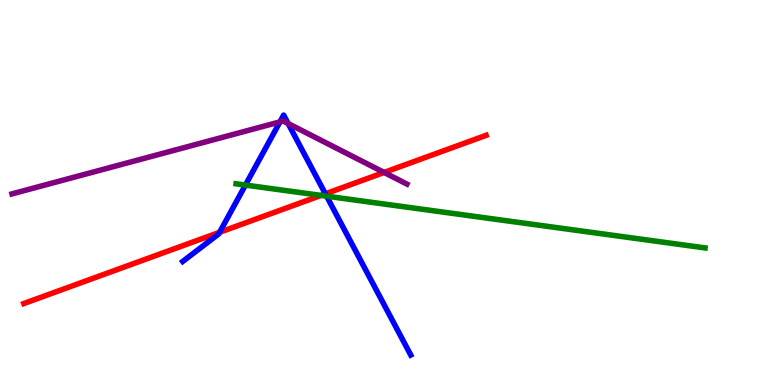[{'lines': ['blue', 'red'], 'intersections': [{'x': 2.83, 'y': 3.97}, {'x': 4.2, 'y': 4.97}]}, {'lines': ['green', 'red'], 'intersections': [{'x': 4.14, 'y': 4.92}]}, {'lines': ['purple', 'red'], 'intersections': [{'x': 4.96, 'y': 5.52}]}, {'lines': ['blue', 'green'], 'intersections': [{'x': 3.17, 'y': 5.19}, {'x': 4.21, 'y': 4.9}]}, {'lines': ['blue', 'purple'], 'intersections': [{'x': 3.61, 'y': 6.83}, {'x': 3.72, 'y': 6.79}]}, {'lines': ['green', 'purple'], 'intersections': []}]